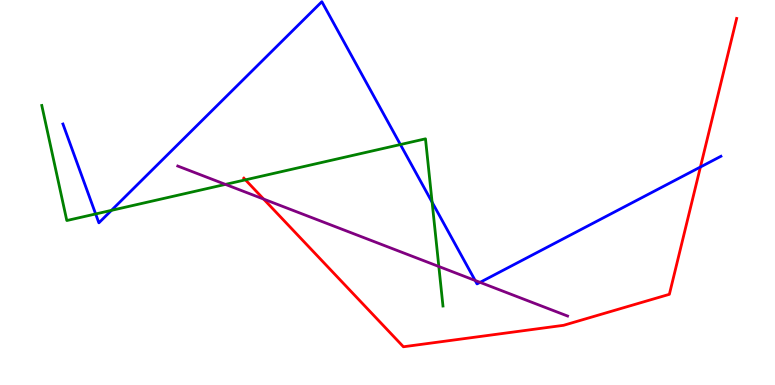[{'lines': ['blue', 'red'], 'intersections': [{'x': 9.04, 'y': 5.66}]}, {'lines': ['green', 'red'], 'intersections': [{'x': 3.17, 'y': 5.33}]}, {'lines': ['purple', 'red'], 'intersections': [{'x': 3.4, 'y': 4.83}]}, {'lines': ['blue', 'green'], 'intersections': [{'x': 1.23, 'y': 4.44}, {'x': 1.44, 'y': 4.54}, {'x': 5.17, 'y': 6.25}, {'x': 5.58, 'y': 4.75}]}, {'lines': ['blue', 'purple'], 'intersections': [{'x': 6.13, 'y': 2.72}, {'x': 6.19, 'y': 2.67}]}, {'lines': ['green', 'purple'], 'intersections': [{'x': 2.91, 'y': 5.21}, {'x': 5.66, 'y': 3.08}]}]